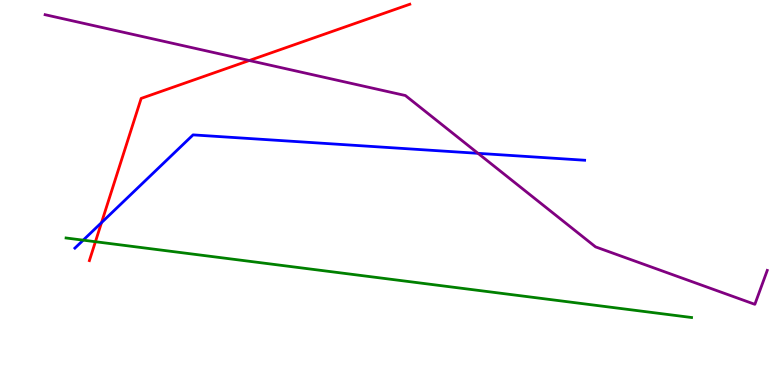[{'lines': ['blue', 'red'], 'intersections': [{'x': 1.31, 'y': 4.22}]}, {'lines': ['green', 'red'], 'intersections': [{'x': 1.23, 'y': 3.72}]}, {'lines': ['purple', 'red'], 'intersections': [{'x': 3.22, 'y': 8.43}]}, {'lines': ['blue', 'green'], 'intersections': [{'x': 1.07, 'y': 3.76}]}, {'lines': ['blue', 'purple'], 'intersections': [{'x': 6.17, 'y': 6.02}]}, {'lines': ['green', 'purple'], 'intersections': []}]